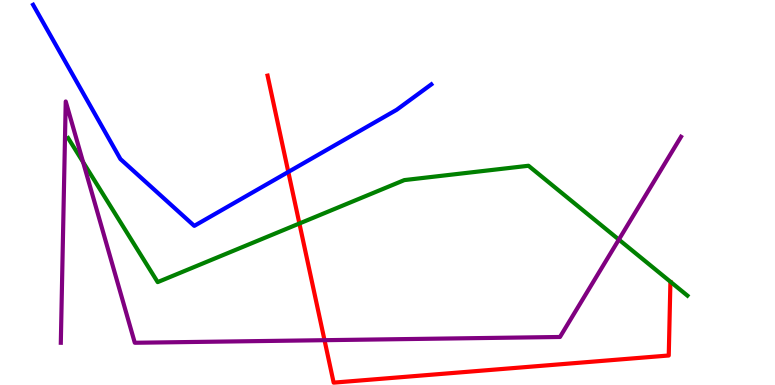[{'lines': ['blue', 'red'], 'intersections': [{'x': 3.72, 'y': 5.53}]}, {'lines': ['green', 'red'], 'intersections': [{'x': 3.86, 'y': 4.19}]}, {'lines': ['purple', 'red'], 'intersections': [{'x': 4.19, 'y': 1.16}]}, {'lines': ['blue', 'green'], 'intersections': []}, {'lines': ['blue', 'purple'], 'intersections': []}, {'lines': ['green', 'purple'], 'intersections': [{'x': 1.07, 'y': 5.79}, {'x': 7.99, 'y': 3.78}]}]